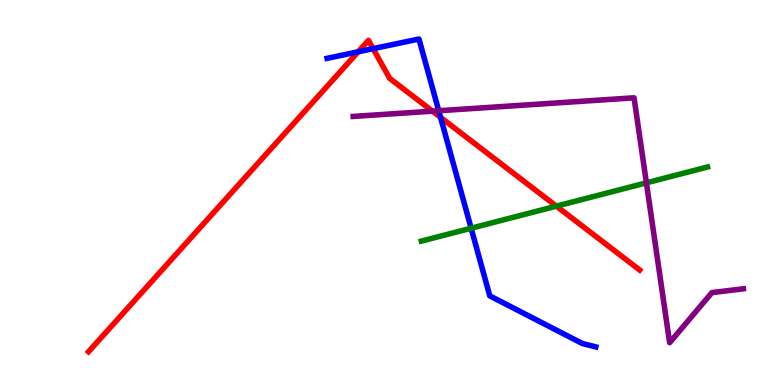[{'lines': ['blue', 'red'], 'intersections': [{'x': 4.62, 'y': 8.65}, {'x': 4.81, 'y': 8.74}, {'x': 5.68, 'y': 6.95}]}, {'lines': ['green', 'red'], 'intersections': [{'x': 7.18, 'y': 4.65}]}, {'lines': ['purple', 'red'], 'intersections': [{'x': 5.58, 'y': 7.11}]}, {'lines': ['blue', 'green'], 'intersections': [{'x': 6.08, 'y': 4.07}]}, {'lines': ['blue', 'purple'], 'intersections': [{'x': 5.66, 'y': 7.12}]}, {'lines': ['green', 'purple'], 'intersections': [{'x': 8.34, 'y': 5.25}]}]